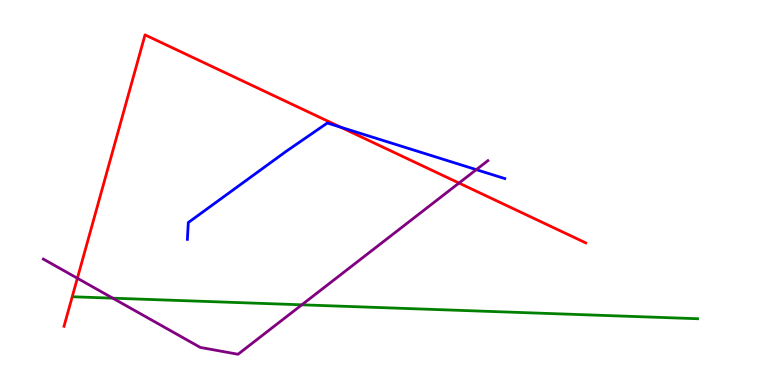[{'lines': ['blue', 'red'], 'intersections': [{'x': 4.4, 'y': 6.7}]}, {'lines': ['green', 'red'], 'intersections': []}, {'lines': ['purple', 'red'], 'intersections': [{'x': 0.998, 'y': 2.77}, {'x': 5.92, 'y': 5.25}]}, {'lines': ['blue', 'green'], 'intersections': []}, {'lines': ['blue', 'purple'], 'intersections': [{'x': 6.15, 'y': 5.59}]}, {'lines': ['green', 'purple'], 'intersections': [{'x': 1.46, 'y': 2.26}, {'x': 3.89, 'y': 2.08}]}]